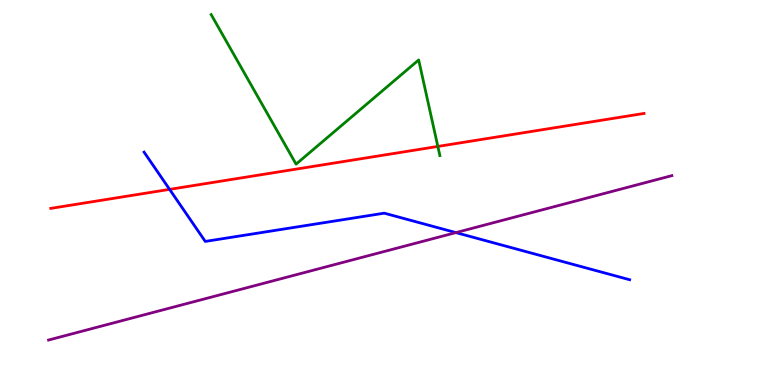[{'lines': ['blue', 'red'], 'intersections': [{'x': 2.19, 'y': 5.08}]}, {'lines': ['green', 'red'], 'intersections': [{'x': 5.65, 'y': 6.2}]}, {'lines': ['purple', 'red'], 'intersections': []}, {'lines': ['blue', 'green'], 'intersections': []}, {'lines': ['blue', 'purple'], 'intersections': [{'x': 5.88, 'y': 3.96}]}, {'lines': ['green', 'purple'], 'intersections': []}]